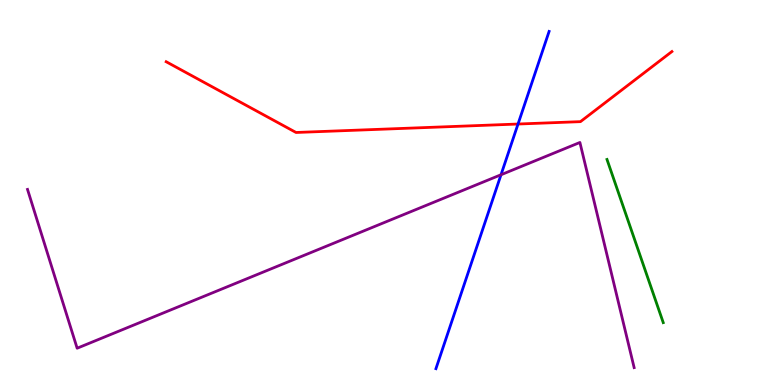[{'lines': ['blue', 'red'], 'intersections': [{'x': 6.68, 'y': 6.78}]}, {'lines': ['green', 'red'], 'intersections': []}, {'lines': ['purple', 'red'], 'intersections': []}, {'lines': ['blue', 'green'], 'intersections': []}, {'lines': ['blue', 'purple'], 'intersections': [{'x': 6.46, 'y': 5.46}]}, {'lines': ['green', 'purple'], 'intersections': []}]